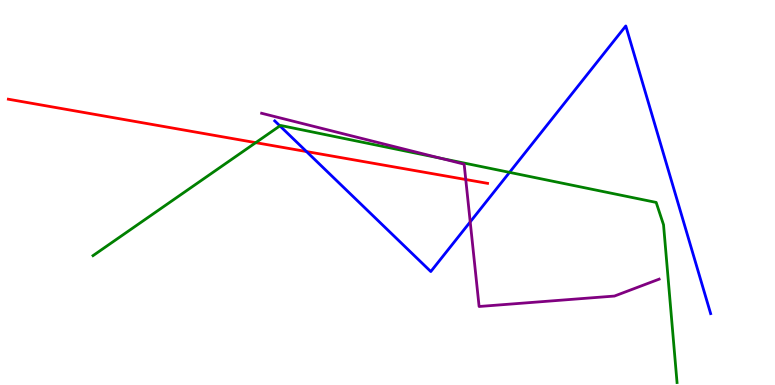[{'lines': ['blue', 'red'], 'intersections': [{'x': 3.95, 'y': 6.06}]}, {'lines': ['green', 'red'], 'intersections': [{'x': 3.3, 'y': 6.29}]}, {'lines': ['purple', 'red'], 'intersections': [{'x': 6.01, 'y': 5.34}]}, {'lines': ['blue', 'green'], 'intersections': [{'x': 3.61, 'y': 6.73}, {'x': 6.57, 'y': 5.52}]}, {'lines': ['blue', 'purple'], 'intersections': [{'x': 6.07, 'y': 4.24}]}, {'lines': ['green', 'purple'], 'intersections': [{'x': 5.68, 'y': 5.89}]}]